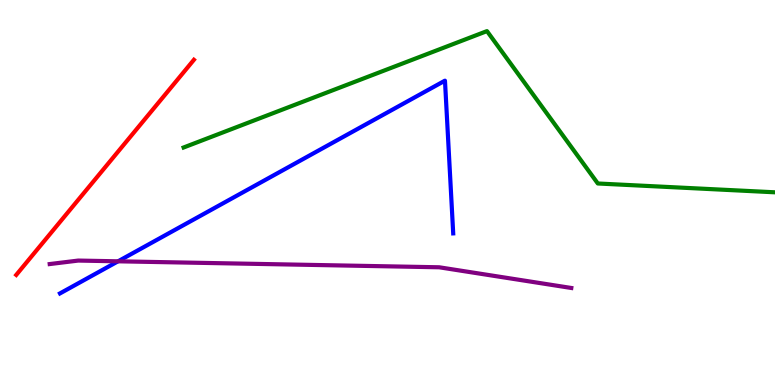[{'lines': ['blue', 'red'], 'intersections': []}, {'lines': ['green', 'red'], 'intersections': []}, {'lines': ['purple', 'red'], 'intersections': []}, {'lines': ['blue', 'green'], 'intersections': []}, {'lines': ['blue', 'purple'], 'intersections': [{'x': 1.52, 'y': 3.21}]}, {'lines': ['green', 'purple'], 'intersections': []}]